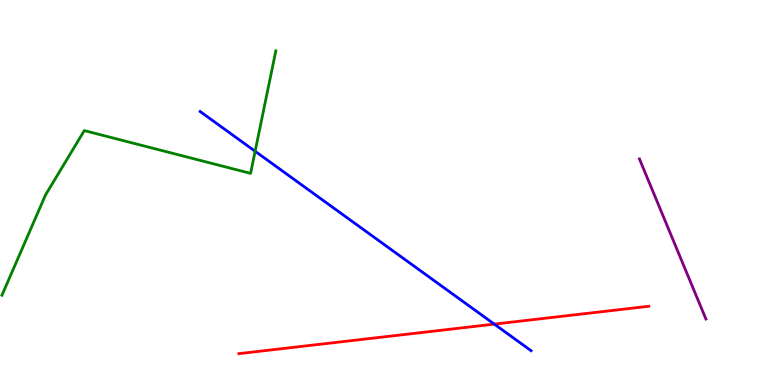[{'lines': ['blue', 'red'], 'intersections': [{'x': 6.38, 'y': 1.58}]}, {'lines': ['green', 'red'], 'intersections': []}, {'lines': ['purple', 'red'], 'intersections': []}, {'lines': ['blue', 'green'], 'intersections': [{'x': 3.29, 'y': 6.07}]}, {'lines': ['blue', 'purple'], 'intersections': []}, {'lines': ['green', 'purple'], 'intersections': []}]